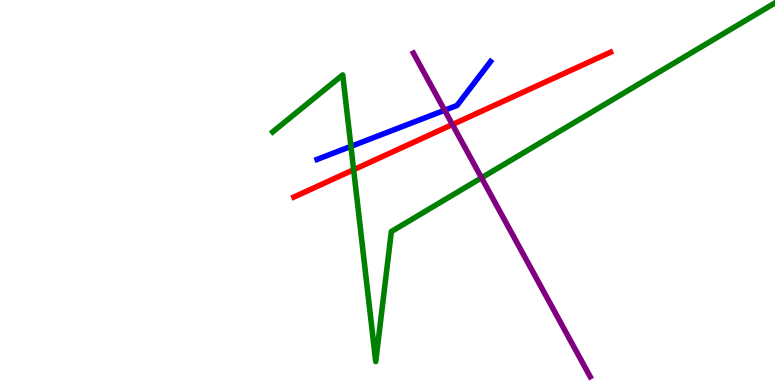[{'lines': ['blue', 'red'], 'intersections': []}, {'lines': ['green', 'red'], 'intersections': [{'x': 4.56, 'y': 5.59}]}, {'lines': ['purple', 'red'], 'intersections': [{'x': 5.84, 'y': 6.77}]}, {'lines': ['blue', 'green'], 'intersections': [{'x': 4.53, 'y': 6.2}]}, {'lines': ['blue', 'purple'], 'intersections': [{'x': 5.74, 'y': 7.14}]}, {'lines': ['green', 'purple'], 'intersections': [{'x': 6.21, 'y': 5.38}]}]